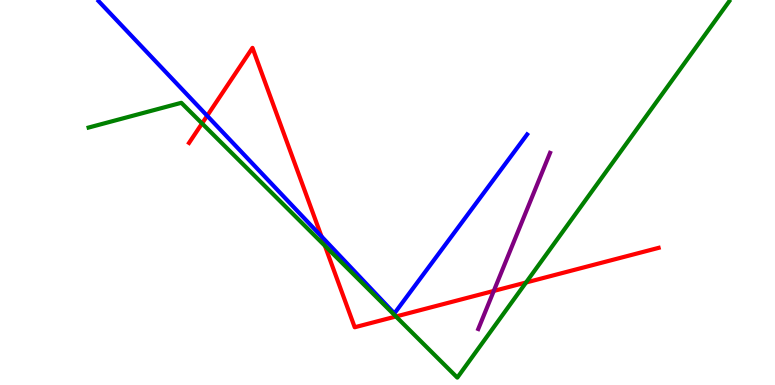[{'lines': ['blue', 'red'], 'intersections': [{'x': 2.67, 'y': 6.99}, {'x': 4.15, 'y': 3.86}]}, {'lines': ['green', 'red'], 'intersections': [{'x': 2.61, 'y': 6.79}, {'x': 4.19, 'y': 3.62}, {'x': 5.11, 'y': 1.78}, {'x': 6.79, 'y': 2.66}]}, {'lines': ['purple', 'red'], 'intersections': [{'x': 6.37, 'y': 2.44}]}, {'lines': ['blue', 'green'], 'intersections': []}, {'lines': ['blue', 'purple'], 'intersections': []}, {'lines': ['green', 'purple'], 'intersections': []}]